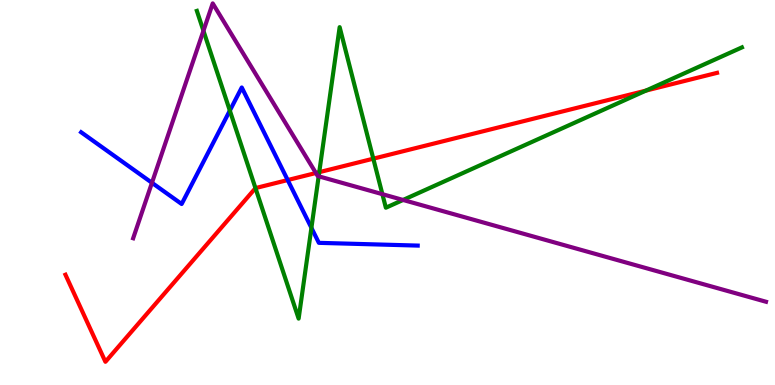[{'lines': ['blue', 'red'], 'intersections': [{'x': 3.71, 'y': 5.32}]}, {'lines': ['green', 'red'], 'intersections': [{'x': 3.3, 'y': 5.11}, {'x': 4.12, 'y': 5.53}, {'x': 4.82, 'y': 5.88}, {'x': 8.33, 'y': 7.65}]}, {'lines': ['purple', 'red'], 'intersections': [{'x': 4.08, 'y': 5.51}]}, {'lines': ['blue', 'green'], 'intersections': [{'x': 2.97, 'y': 7.13}, {'x': 4.02, 'y': 4.08}]}, {'lines': ['blue', 'purple'], 'intersections': [{'x': 1.96, 'y': 5.25}]}, {'lines': ['green', 'purple'], 'intersections': [{'x': 2.63, 'y': 9.2}, {'x': 4.11, 'y': 5.42}, {'x': 4.93, 'y': 4.96}, {'x': 5.2, 'y': 4.81}]}]